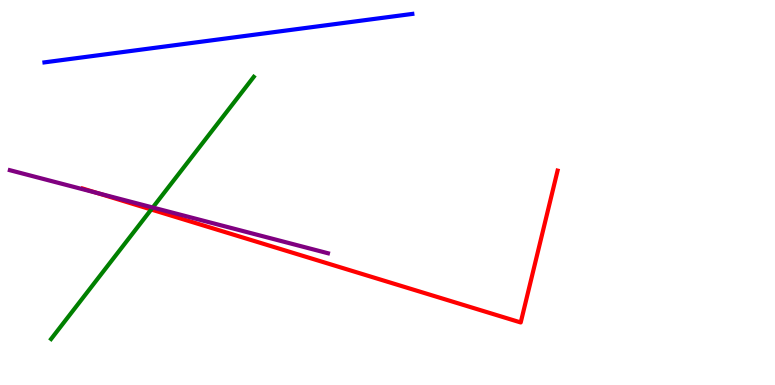[{'lines': ['blue', 'red'], 'intersections': []}, {'lines': ['green', 'red'], 'intersections': [{'x': 1.95, 'y': 4.56}]}, {'lines': ['purple', 'red'], 'intersections': [{'x': 1.26, 'y': 4.99}]}, {'lines': ['blue', 'green'], 'intersections': []}, {'lines': ['blue', 'purple'], 'intersections': []}, {'lines': ['green', 'purple'], 'intersections': [{'x': 1.97, 'y': 4.61}]}]